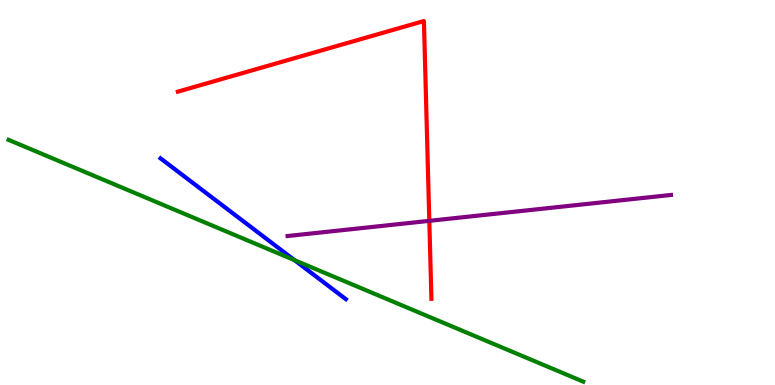[{'lines': ['blue', 'red'], 'intersections': []}, {'lines': ['green', 'red'], 'intersections': []}, {'lines': ['purple', 'red'], 'intersections': [{'x': 5.54, 'y': 4.26}]}, {'lines': ['blue', 'green'], 'intersections': [{'x': 3.8, 'y': 3.24}]}, {'lines': ['blue', 'purple'], 'intersections': []}, {'lines': ['green', 'purple'], 'intersections': []}]